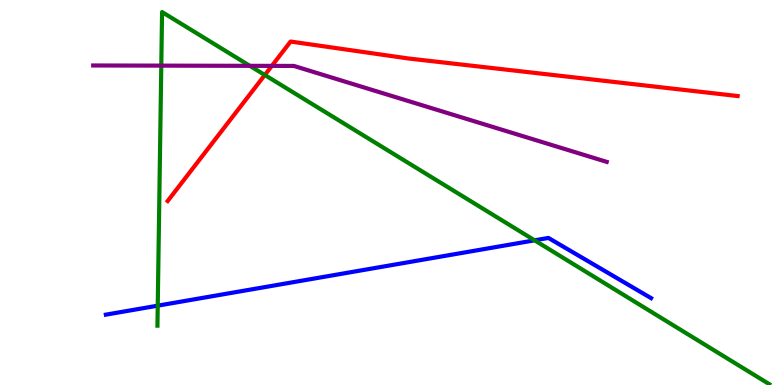[{'lines': ['blue', 'red'], 'intersections': []}, {'lines': ['green', 'red'], 'intersections': [{'x': 3.42, 'y': 8.05}]}, {'lines': ['purple', 'red'], 'intersections': [{'x': 3.51, 'y': 8.29}]}, {'lines': ['blue', 'green'], 'intersections': [{'x': 2.04, 'y': 2.06}, {'x': 6.9, 'y': 3.76}]}, {'lines': ['blue', 'purple'], 'intersections': []}, {'lines': ['green', 'purple'], 'intersections': [{'x': 2.08, 'y': 8.3}, {'x': 3.22, 'y': 8.29}]}]